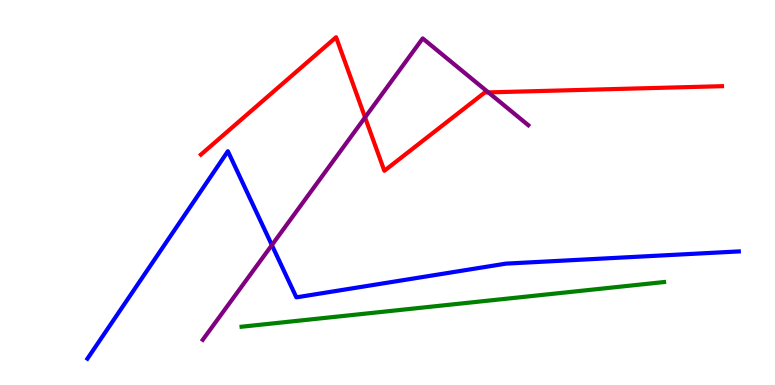[{'lines': ['blue', 'red'], 'intersections': []}, {'lines': ['green', 'red'], 'intersections': []}, {'lines': ['purple', 'red'], 'intersections': [{'x': 4.71, 'y': 6.95}, {'x': 6.3, 'y': 7.6}]}, {'lines': ['blue', 'green'], 'intersections': []}, {'lines': ['blue', 'purple'], 'intersections': [{'x': 3.51, 'y': 3.63}]}, {'lines': ['green', 'purple'], 'intersections': []}]